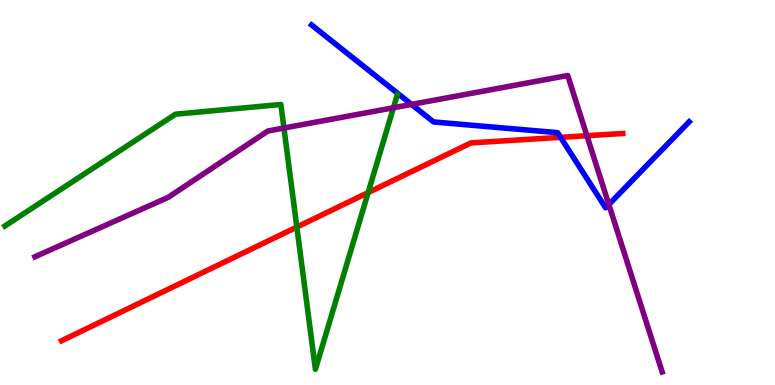[{'lines': ['blue', 'red'], 'intersections': [{'x': 7.23, 'y': 6.43}]}, {'lines': ['green', 'red'], 'intersections': [{'x': 3.83, 'y': 4.1}, {'x': 4.75, 'y': 5.0}]}, {'lines': ['purple', 'red'], 'intersections': [{'x': 7.57, 'y': 6.48}]}, {'lines': ['blue', 'green'], 'intersections': []}, {'lines': ['blue', 'purple'], 'intersections': [{'x': 5.31, 'y': 7.29}, {'x': 7.86, 'y': 4.69}]}, {'lines': ['green', 'purple'], 'intersections': [{'x': 3.66, 'y': 6.67}, {'x': 5.08, 'y': 7.2}]}]